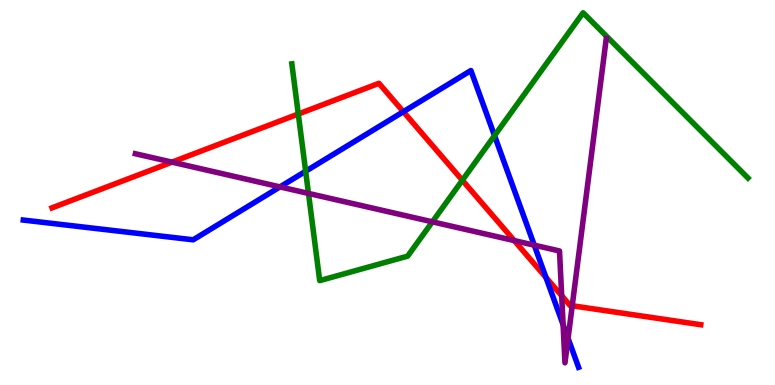[{'lines': ['blue', 'red'], 'intersections': [{'x': 5.2, 'y': 7.1}, {'x': 7.04, 'y': 2.79}]}, {'lines': ['green', 'red'], 'intersections': [{'x': 3.85, 'y': 7.04}, {'x': 5.97, 'y': 5.32}]}, {'lines': ['purple', 'red'], 'intersections': [{'x': 2.22, 'y': 5.79}, {'x': 6.64, 'y': 3.75}, {'x': 7.25, 'y': 2.32}, {'x': 7.38, 'y': 2.06}]}, {'lines': ['blue', 'green'], 'intersections': [{'x': 3.94, 'y': 5.55}, {'x': 6.38, 'y': 6.48}]}, {'lines': ['blue', 'purple'], 'intersections': [{'x': 3.61, 'y': 5.15}, {'x': 6.89, 'y': 3.63}, {'x': 7.27, 'y': 1.57}, {'x': 7.33, 'y': 1.21}]}, {'lines': ['green', 'purple'], 'intersections': [{'x': 3.98, 'y': 4.98}, {'x': 5.58, 'y': 4.24}]}]